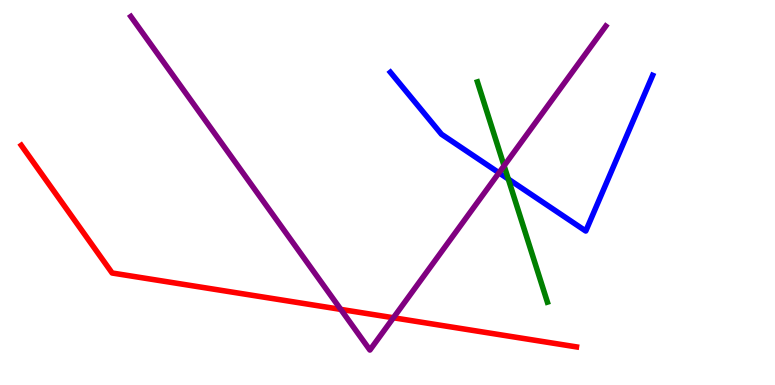[{'lines': ['blue', 'red'], 'intersections': []}, {'lines': ['green', 'red'], 'intersections': []}, {'lines': ['purple', 'red'], 'intersections': [{'x': 4.4, 'y': 1.96}, {'x': 5.08, 'y': 1.75}]}, {'lines': ['blue', 'green'], 'intersections': [{'x': 6.56, 'y': 5.35}]}, {'lines': ['blue', 'purple'], 'intersections': [{'x': 6.44, 'y': 5.51}]}, {'lines': ['green', 'purple'], 'intersections': [{'x': 6.5, 'y': 5.69}]}]